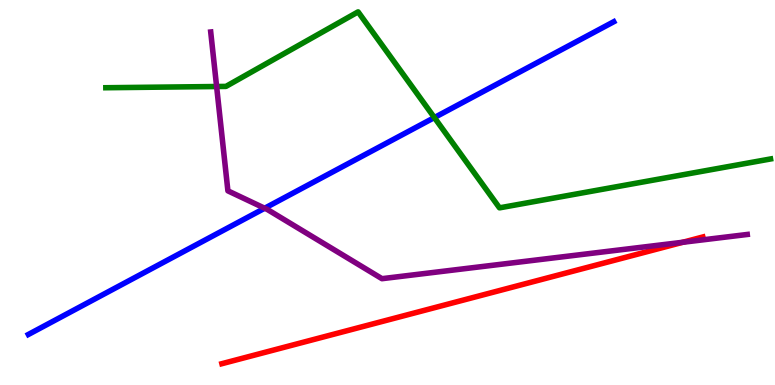[{'lines': ['blue', 'red'], 'intersections': []}, {'lines': ['green', 'red'], 'intersections': []}, {'lines': ['purple', 'red'], 'intersections': [{'x': 8.81, 'y': 3.71}]}, {'lines': ['blue', 'green'], 'intersections': [{'x': 5.6, 'y': 6.95}]}, {'lines': ['blue', 'purple'], 'intersections': [{'x': 3.42, 'y': 4.59}]}, {'lines': ['green', 'purple'], 'intersections': [{'x': 2.8, 'y': 7.75}]}]